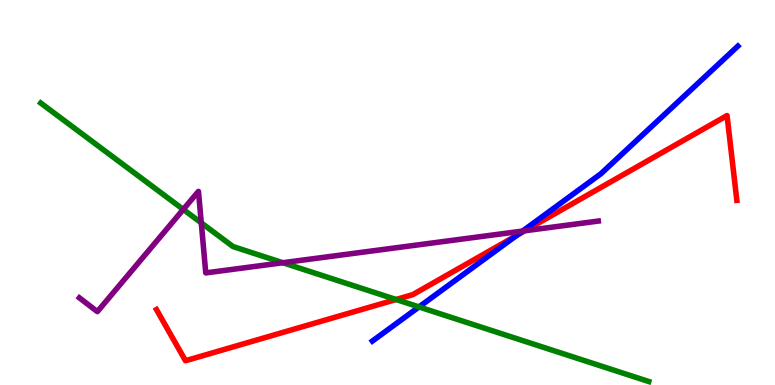[{'lines': ['blue', 'red'], 'intersections': [{'x': 6.67, 'y': 3.88}]}, {'lines': ['green', 'red'], 'intersections': [{'x': 5.11, 'y': 2.22}]}, {'lines': ['purple', 'red'], 'intersections': [{'x': 6.77, 'y': 4.01}]}, {'lines': ['blue', 'green'], 'intersections': [{'x': 5.41, 'y': 2.03}]}, {'lines': ['blue', 'purple'], 'intersections': [{'x': 6.74, 'y': 4.0}]}, {'lines': ['green', 'purple'], 'intersections': [{'x': 2.36, 'y': 4.56}, {'x': 2.6, 'y': 4.21}, {'x': 3.65, 'y': 3.18}]}]